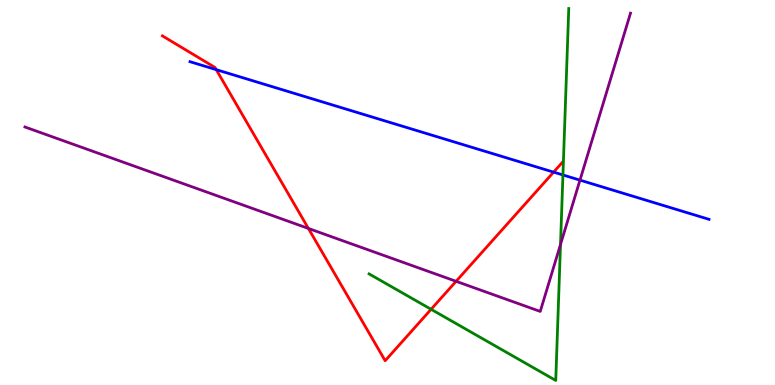[{'lines': ['blue', 'red'], 'intersections': [{'x': 2.79, 'y': 8.19}, {'x': 7.14, 'y': 5.53}]}, {'lines': ['green', 'red'], 'intersections': [{'x': 5.56, 'y': 1.97}]}, {'lines': ['purple', 'red'], 'intersections': [{'x': 3.98, 'y': 4.07}, {'x': 5.89, 'y': 2.69}]}, {'lines': ['blue', 'green'], 'intersections': [{'x': 7.26, 'y': 5.46}]}, {'lines': ['blue', 'purple'], 'intersections': [{'x': 7.48, 'y': 5.32}]}, {'lines': ['green', 'purple'], 'intersections': [{'x': 7.23, 'y': 3.65}]}]